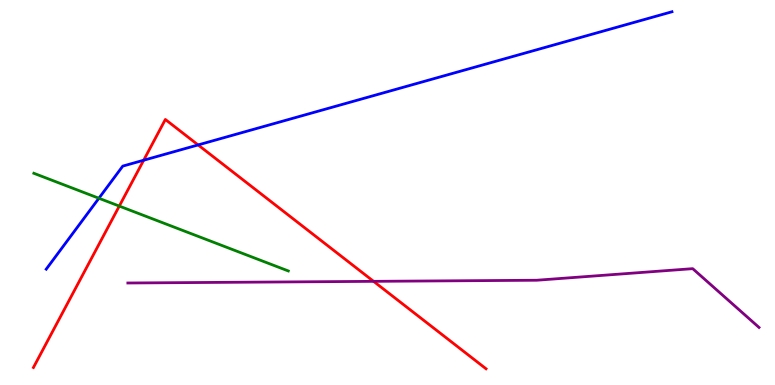[{'lines': ['blue', 'red'], 'intersections': [{'x': 1.85, 'y': 5.84}, {'x': 2.56, 'y': 6.24}]}, {'lines': ['green', 'red'], 'intersections': [{'x': 1.54, 'y': 4.65}]}, {'lines': ['purple', 'red'], 'intersections': [{'x': 4.82, 'y': 2.69}]}, {'lines': ['blue', 'green'], 'intersections': [{'x': 1.28, 'y': 4.85}]}, {'lines': ['blue', 'purple'], 'intersections': []}, {'lines': ['green', 'purple'], 'intersections': []}]